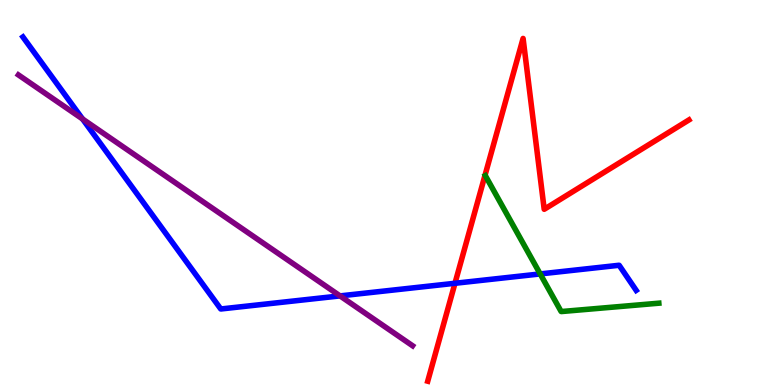[{'lines': ['blue', 'red'], 'intersections': [{'x': 5.87, 'y': 2.64}]}, {'lines': ['green', 'red'], 'intersections': []}, {'lines': ['purple', 'red'], 'intersections': []}, {'lines': ['blue', 'green'], 'intersections': [{'x': 6.97, 'y': 2.89}]}, {'lines': ['blue', 'purple'], 'intersections': [{'x': 1.07, 'y': 6.91}, {'x': 4.39, 'y': 2.31}]}, {'lines': ['green', 'purple'], 'intersections': []}]